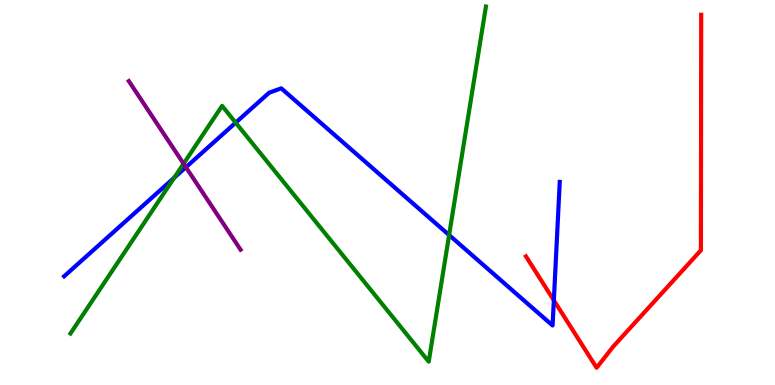[{'lines': ['blue', 'red'], 'intersections': [{'x': 7.15, 'y': 2.2}]}, {'lines': ['green', 'red'], 'intersections': []}, {'lines': ['purple', 'red'], 'intersections': []}, {'lines': ['blue', 'green'], 'intersections': [{'x': 2.25, 'y': 5.39}, {'x': 3.04, 'y': 6.81}, {'x': 5.79, 'y': 3.89}]}, {'lines': ['blue', 'purple'], 'intersections': [{'x': 2.4, 'y': 5.66}]}, {'lines': ['green', 'purple'], 'intersections': [{'x': 2.37, 'y': 5.75}]}]